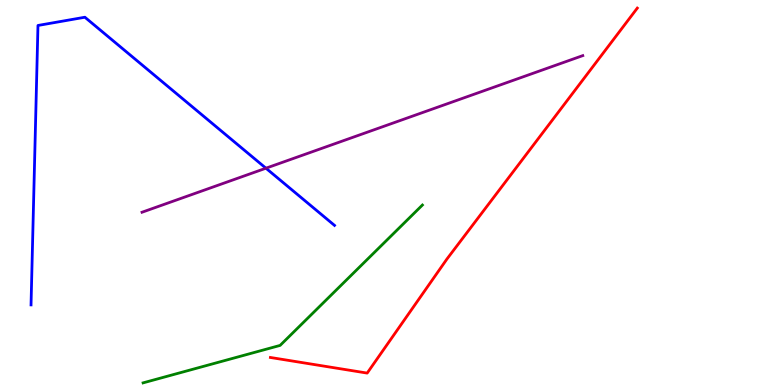[{'lines': ['blue', 'red'], 'intersections': []}, {'lines': ['green', 'red'], 'intersections': []}, {'lines': ['purple', 'red'], 'intersections': []}, {'lines': ['blue', 'green'], 'intersections': []}, {'lines': ['blue', 'purple'], 'intersections': [{'x': 3.43, 'y': 5.63}]}, {'lines': ['green', 'purple'], 'intersections': []}]